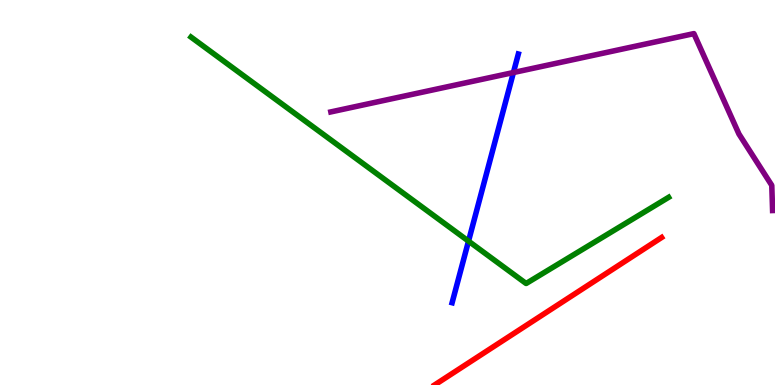[{'lines': ['blue', 'red'], 'intersections': []}, {'lines': ['green', 'red'], 'intersections': []}, {'lines': ['purple', 'red'], 'intersections': []}, {'lines': ['blue', 'green'], 'intersections': [{'x': 6.05, 'y': 3.74}]}, {'lines': ['blue', 'purple'], 'intersections': [{'x': 6.62, 'y': 8.12}]}, {'lines': ['green', 'purple'], 'intersections': []}]